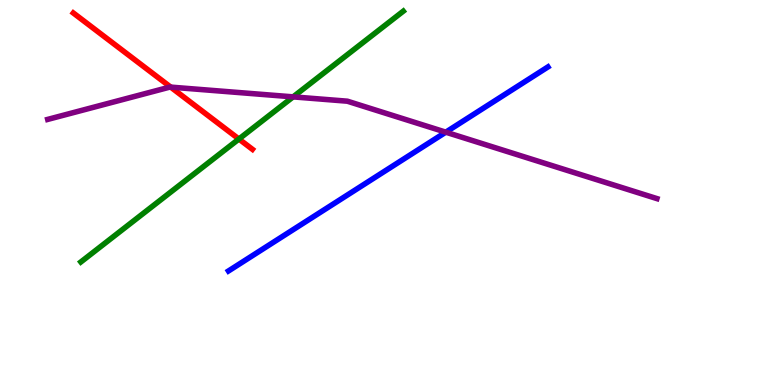[{'lines': ['blue', 'red'], 'intersections': []}, {'lines': ['green', 'red'], 'intersections': [{'x': 3.08, 'y': 6.39}]}, {'lines': ['purple', 'red'], 'intersections': [{'x': 2.2, 'y': 7.74}]}, {'lines': ['blue', 'green'], 'intersections': []}, {'lines': ['blue', 'purple'], 'intersections': [{'x': 5.75, 'y': 6.57}]}, {'lines': ['green', 'purple'], 'intersections': [{'x': 3.78, 'y': 7.48}]}]